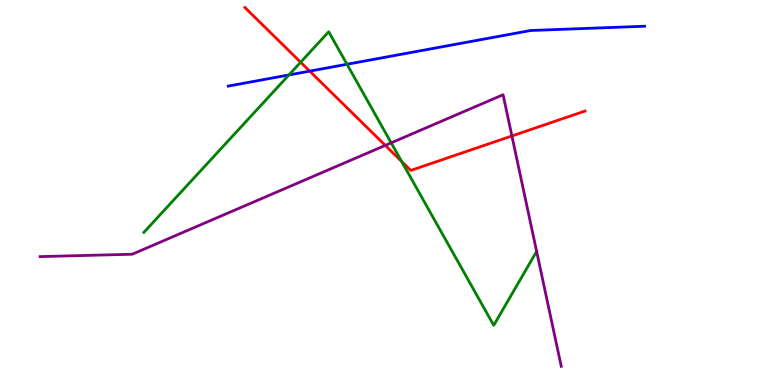[{'lines': ['blue', 'red'], 'intersections': [{'x': 4.0, 'y': 8.15}]}, {'lines': ['green', 'red'], 'intersections': [{'x': 3.88, 'y': 8.38}, {'x': 5.18, 'y': 5.81}]}, {'lines': ['purple', 'red'], 'intersections': [{'x': 4.97, 'y': 6.22}, {'x': 6.61, 'y': 6.47}]}, {'lines': ['blue', 'green'], 'intersections': [{'x': 3.73, 'y': 8.05}, {'x': 4.48, 'y': 8.33}]}, {'lines': ['blue', 'purple'], 'intersections': []}, {'lines': ['green', 'purple'], 'intersections': [{'x': 5.05, 'y': 6.29}, {'x': 6.92, 'y': 3.47}]}]